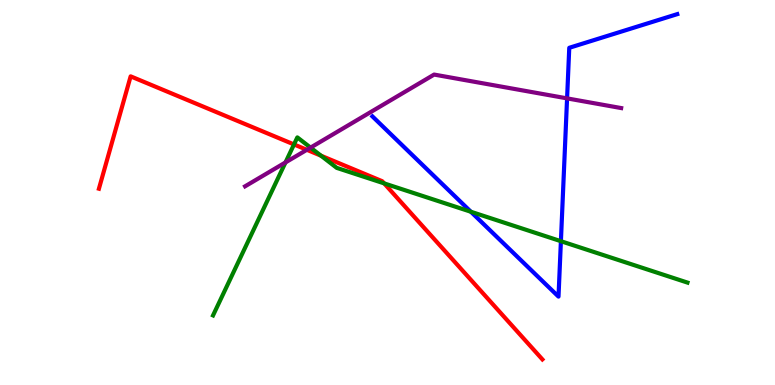[{'lines': ['blue', 'red'], 'intersections': []}, {'lines': ['green', 'red'], 'intersections': [{'x': 3.79, 'y': 6.25}, {'x': 4.14, 'y': 5.96}, {'x': 4.96, 'y': 5.24}]}, {'lines': ['purple', 'red'], 'intersections': [{'x': 3.96, 'y': 6.11}]}, {'lines': ['blue', 'green'], 'intersections': [{'x': 6.08, 'y': 4.5}, {'x': 7.24, 'y': 3.74}]}, {'lines': ['blue', 'purple'], 'intersections': [{'x': 7.32, 'y': 7.44}]}, {'lines': ['green', 'purple'], 'intersections': [{'x': 3.68, 'y': 5.78}, {'x': 4.01, 'y': 6.17}]}]